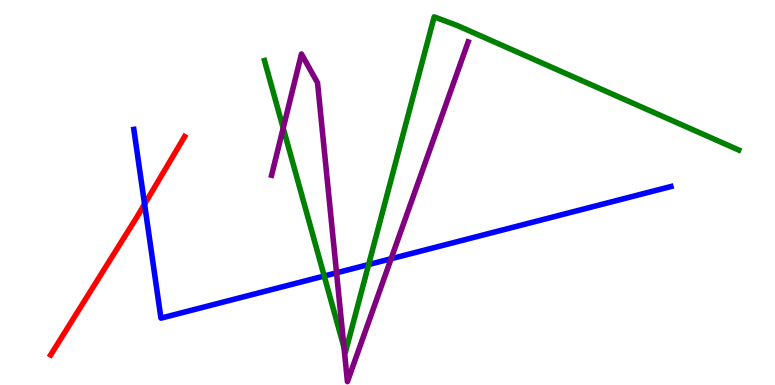[{'lines': ['blue', 'red'], 'intersections': [{'x': 1.87, 'y': 4.7}]}, {'lines': ['green', 'red'], 'intersections': []}, {'lines': ['purple', 'red'], 'intersections': []}, {'lines': ['blue', 'green'], 'intersections': [{'x': 4.18, 'y': 2.83}, {'x': 4.76, 'y': 3.13}]}, {'lines': ['blue', 'purple'], 'intersections': [{'x': 4.34, 'y': 2.91}, {'x': 5.05, 'y': 3.28}]}, {'lines': ['green', 'purple'], 'intersections': [{'x': 3.65, 'y': 6.67}, {'x': 4.44, 'y': 0.976}]}]